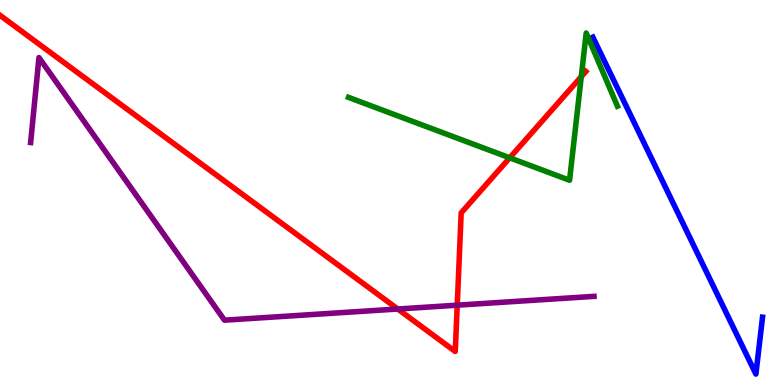[{'lines': ['blue', 'red'], 'intersections': []}, {'lines': ['green', 'red'], 'intersections': [{'x': 6.58, 'y': 5.9}, {'x': 7.5, 'y': 8.01}]}, {'lines': ['purple', 'red'], 'intersections': [{'x': 5.13, 'y': 1.97}, {'x': 5.9, 'y': 2.07}]}, {'lines': ['blue', 'green'], 'intersections': []}, {'lines': ['blue', 'purple'], 'intersections': []}, {'lines': ['green', 'purple'], 'intersections': []}]